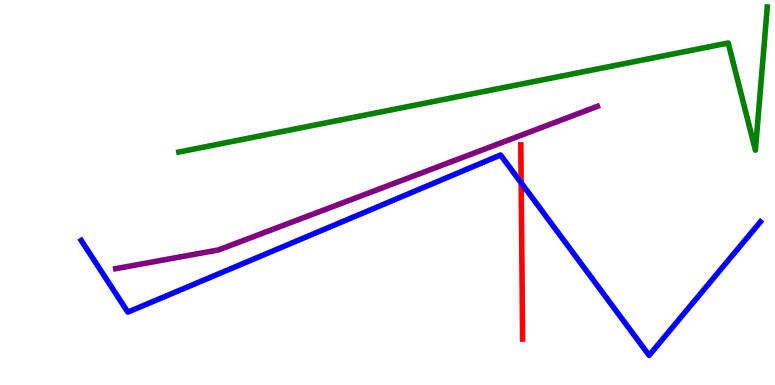[{'lines': ['blue', 'red'], 'intersections': [{'x': 6.72, 'y': 5.25}]}, {'lines': ['green', 'red'], 'intersections': []}, {'lines': ['purple', 'red'], 'intersections': []}, {'lines': ['blue', 'green'], 'intersections': []}, {'lines': ['blue', 'purple'], 'intersections': []}, {'lines': ['green', 'purple'], 'intersections': []}]